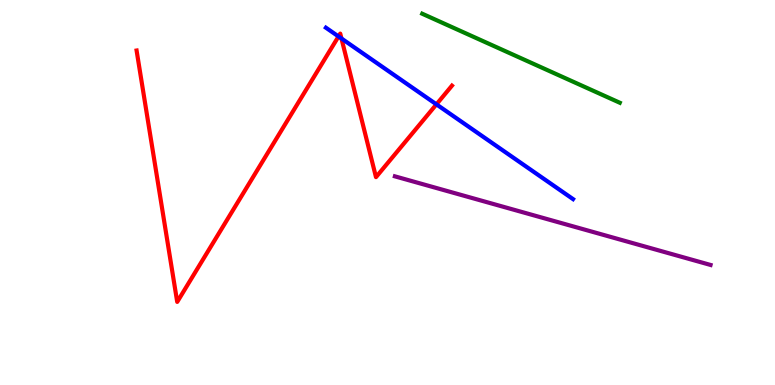[{'lines': ['blue', 'red'], 'intersections': [{'x': 4.37, 'y': 9.05}, {'x': 4.41, 'y': 9.0}, {'x': 5.63, 'y': 7.29}]}, {'lines': ['green', 'red'], 'intersections': []}, {'lines': ['purple', 'red'], 'intersections': []}, {'lines': ['blue', 'green'], 'intersections': []}, {'lines': ['blue', 'purple'], 'intersections': []}, {'lines': ['green', 'purple'], 'intersections': []}]